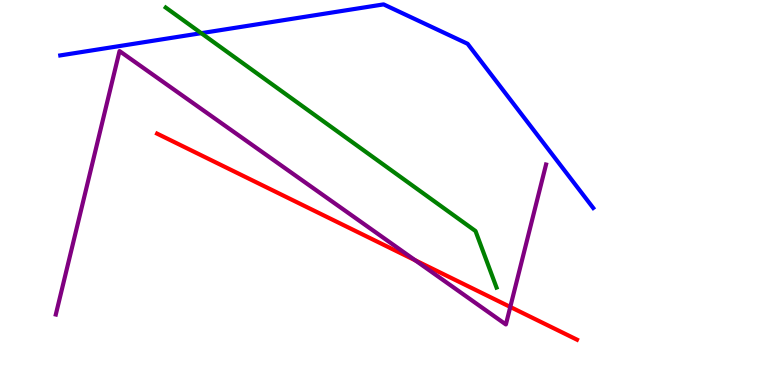[{'lines': ['blue', 'red'], 'intersections': []}, {'lines': ['green', 'red'], 'intersections': []}, {'lines': ['purple', 'red'], 'intersections': [{'x': 5.36, 'y': 3.24}, {'x': 6.58, 'y': 2.03}]}, {'lines': ['blue', 'green'], 'intersections': [{'x': 2.6, 'y': 9.14}]}, {'lines': ['blue', 'purple'], 'intersections': []}, {'lines': ['green', 'purple'], 'intersections': []}]